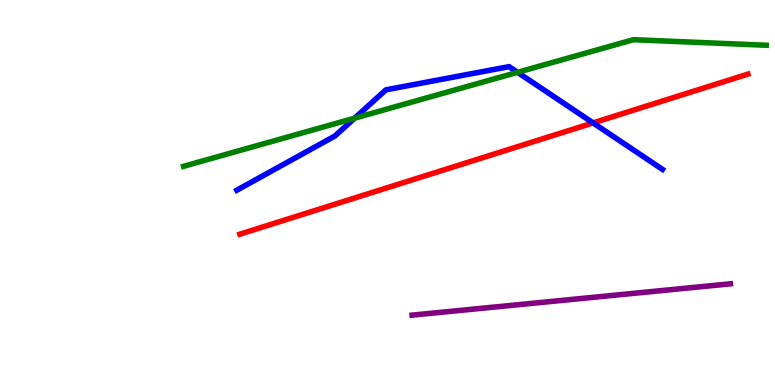[{'lines': ['blue', 'red'], 'intersections': [{'x': 7.65, 'y': 6.81}]}, {'lines': ['green', 'red'], 'intersections': []}, {'lines': ['purple', 'red'], 'intersections': []}, {'lines': ['blue', 'green'], 'intersections': [{'x': 4.58, 'y': 6.93}, {'x': 6.68, 'y': 8.12}]}, {'lines': ['blue', 'purple'], 'intersections': []}, {'lines': ['green', 'purple'], 'intersections': []}]